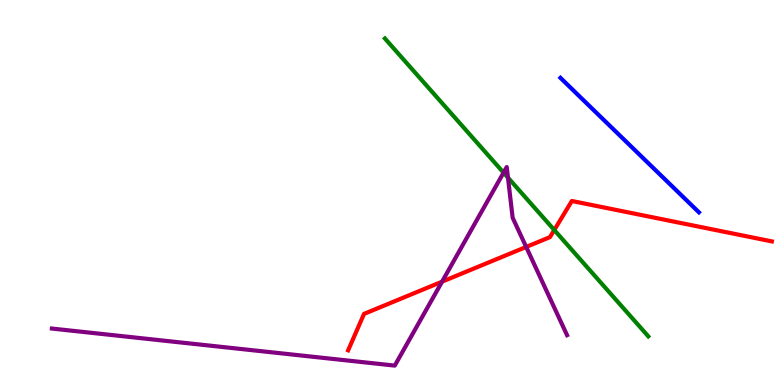[{'lines': ['blue', 'red'], 'intersections': []}, {'lines': ['green', 'red'], 'intersections': [{'x': 7.15, 'y': 4.03}]}, {'lines': ['purple', 'red'], 'intersections': [{'x': 5.7, 'y': 2.68}, {'x': 6.79, 'y': 3.59}]}, {'lines': ['blue', 'green'], 'intersections': []}, {'lines': ['blue', 'purple'], 'intersections': []}, {'lines': ['green', 'purple'], 'intersections': [{'x': 6.5, 'y': 5.52}, {'x': 6.55, 'y': 5.39}]}]